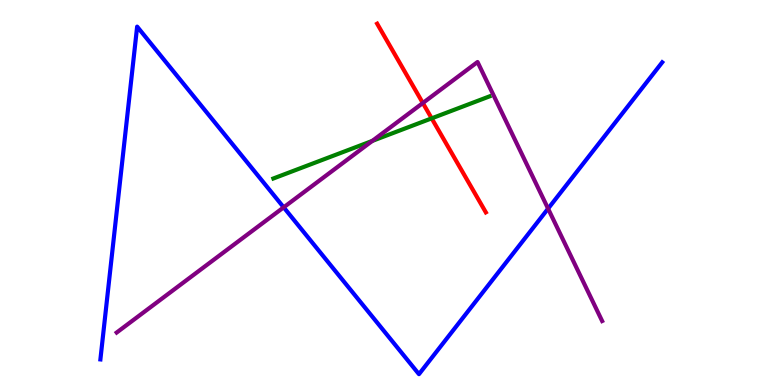[{'lines': ['blue', 'red'], 'intersections': []}, {'lines': ['green', 'red'], 'intersections': [{'x': 5.57, 'y': 6.93}]}, {'lines': ['purple', 'red'], 'intersections': [{'x': 5.46, 'y': 7.32}]}, {'lines': ['blue', 'green'], 'intersections': []}, {'lines': ['blue', 'purple'], 'intersections': [{'x': 3.66, 'y': 4.61}, {'x': 7.07, 'y': 4.58}]}, {'lines': ['green', 'purple'], 'intersections': [{'x': 4.8, 'y': 6.34}]}]